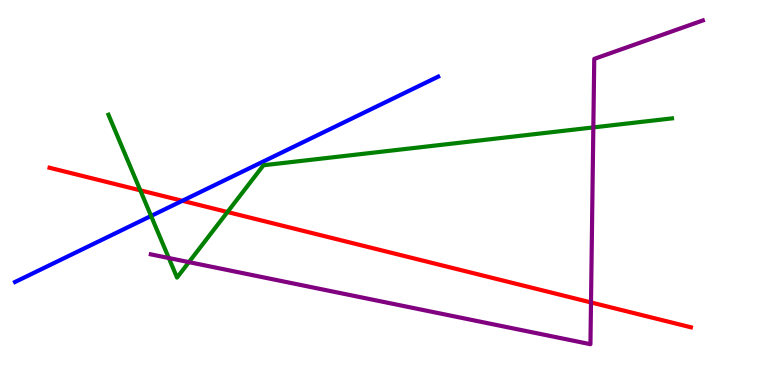[{'lines': ['blue', 'red'], 'intersections': [{'x': 2.35, 'y': 4.78}]}, {'lines': ['green', 'red'], 'intersections': [{'x': 1.81, 'y': 5.06}, {'x': 2.94, 'y': 4.49}]}, {'lines': ['purple', 'red'], 'intersections': [{'x': 7.63, 'y': 2.14}]}, {'lines': ['blue', 'green'], 'intersections': [{'x': 1.95, 'y': 4.39}]}, {'lines': ['blue', 'purple'], 'intersections': []}, {'lines': ['green', 'purple'], 'intersections': [{'x': 2.18, 'y': 3.3}, {'x': 2.44, 'y': 3.19}, {'x': 7.66, 'y': 6.69}]}]